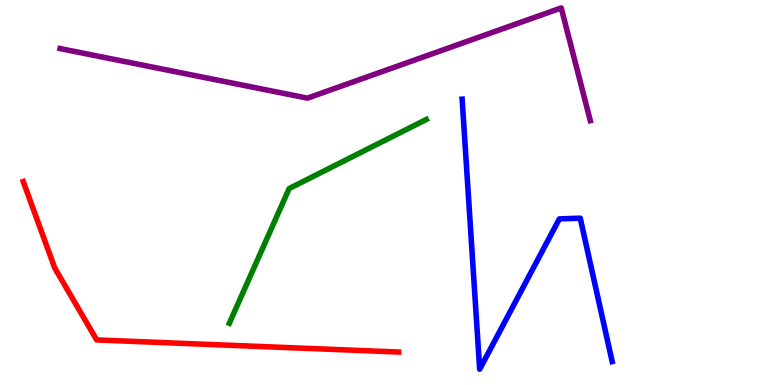[{'lines': ['blue', 'red'], 'intersections': []}, {'lines': ['green', 'red'], 'intersections': []}, {'lines': ['purple', 'red'], 'intersections': []}, {'lines': ['blue', 'green'], 'intersections': []}, {'lines': ['blue', 'purple'], 'intersections': []}, {'lines': ['green', 'purple'], 'intersections': []}]